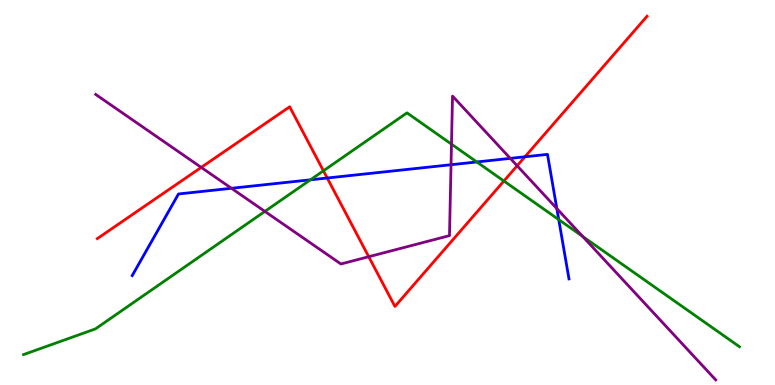[{'lines': ['blue', 'red'], 'intersections': [{'x': 4.22, 'y': 5.38}, {'x': 6.77, 'y': 5.93}]}, {'lines': ['green', 'red'], 'intersections': [{'x': 4.17, 'y': 5.56}, {'x': 6.5, 'y': 5.3}]}, {'lines': ['purple', 'red'], 'intersections': [{'x': 2.6, 'y': 5.65}, {'x': 4.76, 'y': 3.33}, {'x': 6.67, 'y': 5.69}]}, {'lines': ['blue', 'green'], 'intersections': [{'x': 4.01, 'y': 5.33}, {'x': 6.15, 'y': 5.79}, {'x': 7.21, 'y': 4.3}]}, {'lines': ['blue', 'purple'], 'intersections': [{'x': 2.99, 'y': 5.11}, {'x': 5.82, 'y': 5.72}, {'x': 6.58, 'y': 5.89}, {'x': 7.19, 'y': 4.58}]}, {'lines': ['green', 'purple'], 'intersections': [{'x': 3.42, 'y': 4.51}, {'x': 5.83, 'y': 6.26}, {'x': 7.52, 'y': 3.86}]}]